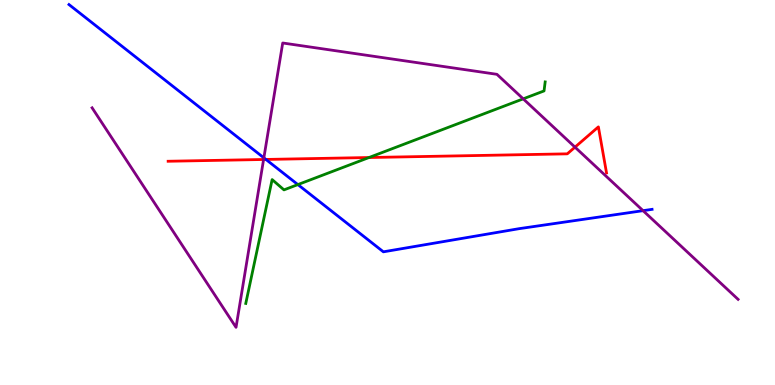[{'lines': ['blue', 'red'], 'intersections': [{'x': 3.43, 'y': 5.86}]}, {'lines': ['green', 'red'], 'intersections': [{'x': 4.76, 'y': 5.91}]}, {'lines': ['purple', 'red'], 'intersections': [{'x': 3.4, 'y': 5.86}, {'x': 7.42, 'y': 6.18}]}, {'lines': ['blue', 'green'], 'intersections': [{'x': 3.84, 'y': 5.21}]}, {'lines': ['blue', 'purple'], 'intersections': [{'x': 3.4, 'y': 5.9}, {'x': 8.3, 'y': 4.53}]}, {'lines': ['green', 'purple'], 'intersections': [{'x': 6.75, 'y': 7.43}]}]